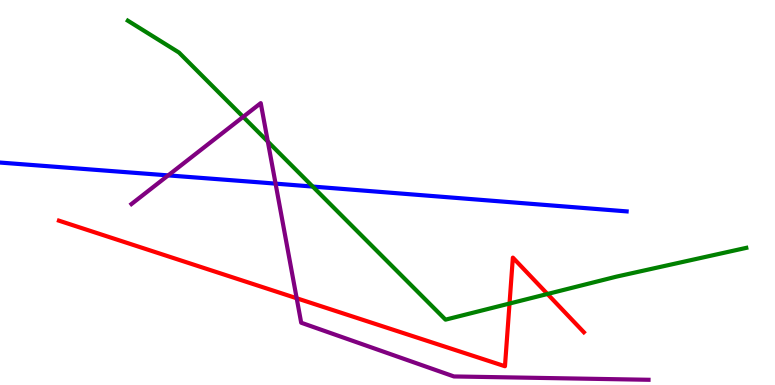[{'lines': ['blue', 'red'], 'intersections': []}, {'lines': ['green', 'red'], 'intersections': [{'x': 6.57, 'y': 2.12}, {'x': 7.06, 'y': 2.36}]}, {'lines': ['purple', 'red'], 'intersections': [{'x': 3.83, 'y': 2.25}]}, {'lines': ['blue', 'green'], 'intersections': [{'x': 4.04, 'y': 5.15}]}, {'lines': ['blue', 'purple'], 'intersections': [{'x': 2.17, 'y': 5.44}, {'x': 3.56, 'y': 5.23}]}, {'lines': ['green', 'purple'], 'intersections': [{'x': 3.14, 'y': 6.96}, {'x': 3.46, 'y': 6.32}]}]